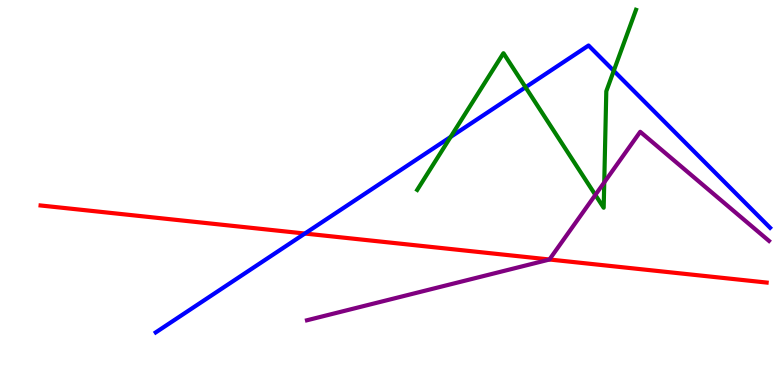[{'lines': ['blue', 'red'], 'intersections': [{'x': 3.93, 'y': 3.93}]}, {'lines': ['green', 'red'], 'intersections': []}, {'lines': ['purple', 'red'], 'intersections': [{'x': 7.09, 'y': 3.26}]}, {'lines': ['blue', 'green'], 'intersections': [{'x': 5.81, 'y': 6.44}, {'x': 6.78, 'y': 7.73}, {'x': 7.92, 'y': 8.16}]}, {'lines': ['blue', 'purple'], 'intersections': []}, {'lines': ['green', 'purple'], 'intersections': [{'x': 7.68, 'y': 4.94}, {'x': 7.8, 'y': 5.26}]}]